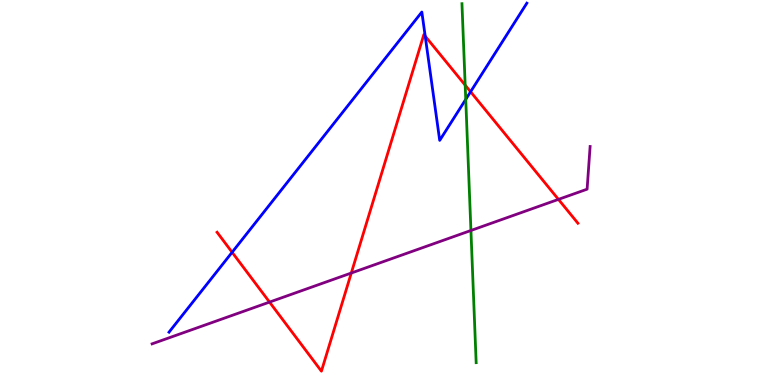[{'lines': ['blue', 'red'], 'intersections': [{'x': 2.99, 'y': 3.45}, {'x': 5.49, 'y': 9.06}, {'x': 6.07, 'y': 7.62}]}, {'lines': ['green', 'red'], 'intersections': [{'x': 6.0, 'y': 7.79}]}, {'lines': ['purple', 'red'], 'intersections': [{'x': 3.48, 'y': 2.15}, {'x': 4.53, 'y': 2.91}, {'x': 7.21, 'y': 4.82}]}, {'lines': ['blue', 'green'], 'intersections': [{'x': 6.01, 'y': 7.42}]}, {'lines': ['blue', 'purple'], 'intersections': []}, {'lines': ['green', 'purple'], 'intersections': [{'x': 6.08, 'y': 4.01}]}]